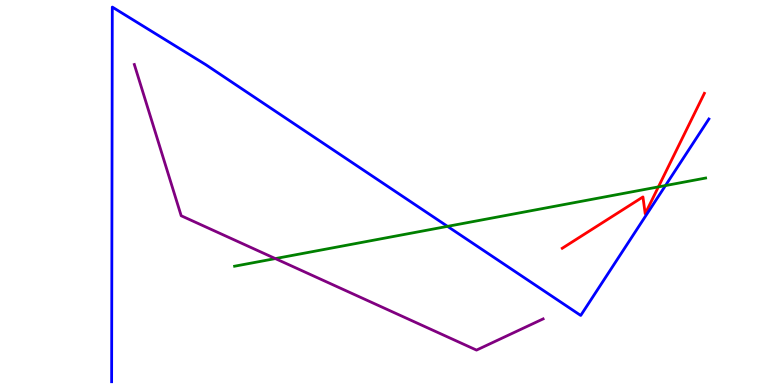[{'lines': ['blue', 'red'], 'intersections': []}, {'lines': ['green', 'red'], 'intersections': [{'x': 8.5, 'y': 5.15}]}, {'lines': ['purple', 'red'], 'intersections': []}, {'lines': ['blue', 'green'], 'intersections': [{'x': 5.77, 'y': 4.12}, {'x': 8.59, 'y': 5.18}]}, {'lines': ['blue', 'purple'], 'intersections': []}, {'lines': ['green', 'purple'], 'intersections': [{'x': 3.55, 'y': 3.28}]}]